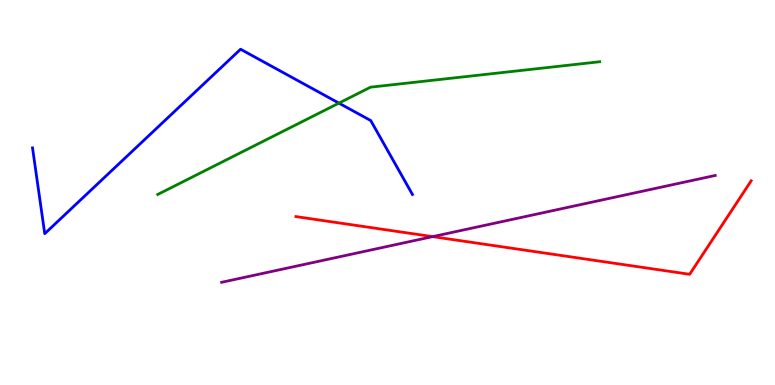[{'lines': ['blue', 'red'], 'intersections': []}, {'lines': ['green', 'red'], 'intersections': []}, {'lines': ['purple', 'red'], 'intersections': [{'x': 5.58, 'y': 3.85}]}, {'lines': ['blue', 'green'], 'intersections': [{'x': 4.37, 'y': 7.32}]}, {'lines': ['blue', 'purple'], 'intersections': []}, {'lines': ['green', 'purple'], 'intersections': []}]